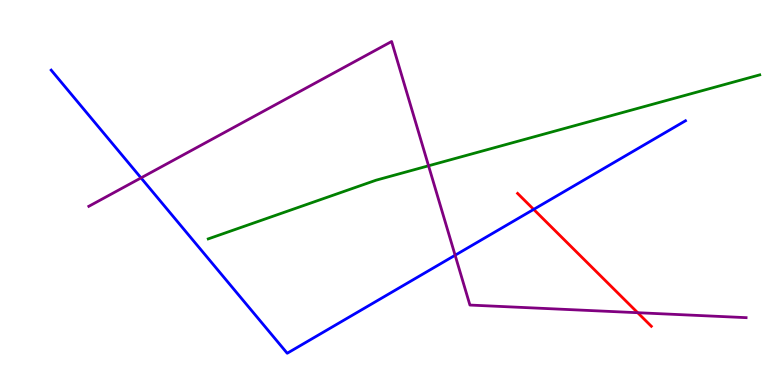[{'lines': ['blue', 'red'], 'intersections': [{'x': 6.89, 'y': 4.56}]}, {'lines': ['green', 'red'], 'intersections': []}, {'lines': ['purple', 'red'], 'intersections': [{'x': 8.23, 'y': 1.88}]}, {'lines': ['blue', 'green'], 'intersections': []}, {'lines': ['blue', 'purple'], 'intersections': [{'x': 1.82, 'y': 5.38}, {'x': 5.87, 'y': 3.37}]}, {'lines': ['green', 'purple'], 'intersections': [{'x': 5.53, 'y': 5.69}]}]